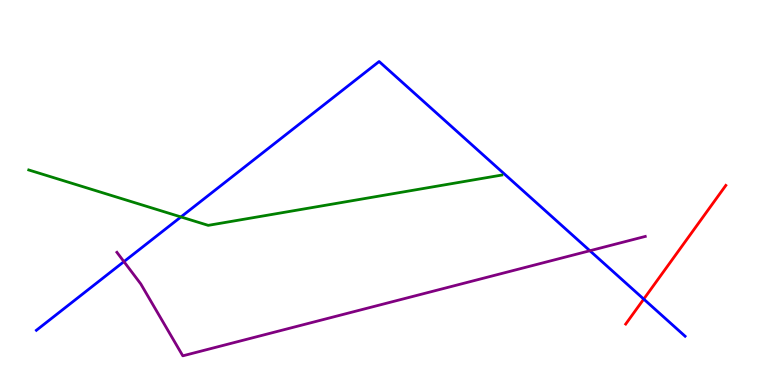[{'lines': ['blue', 'red'], 'intersections': [{'x': 8.31, 'y': 2.23}]}, {'lines': ['green', 'red'], 'intersections': []}, {'lines': ['purple', 'red'], 'intersections': []}, {'lines': ['blue', 'green'], 'intersections': [{'x': 2.33, 'y': 4.37}]}, {'lines': ['blue', 'purple'], 'intersections': [{'x': 1.6, 'y': 3.2}, {'x': 7.61, 'y': 3.49}]}, {'lines': ['green', 'purple'], 'intersections': []}]